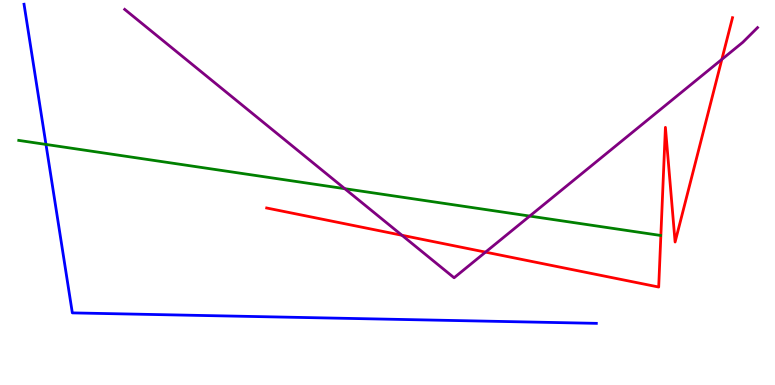[{'lines': ['blue', 'red'], 'intersections': []}, {'lines': ['green', 'red'], 'intersections': []}, {'lines': ['purple', 'red'], 'intersections': [{'x': 5.19, 'y': 3.89}, {'x': 6.26, 'y': 3.45}, {'x': 9.31, 'y': 8.46}]}, {'lines': ['blue', 'green'], 'intersections': [{'x': 0.593, 'y': 6.25}]}, {'lines': ['blue', 'purple'], 'intersections': []}, {'lines': ['green', 'purple'], 'intersections': [{'x': 4.45, 'y': 5.1}, {'x': 6.84, 'y': 4.39}]}]